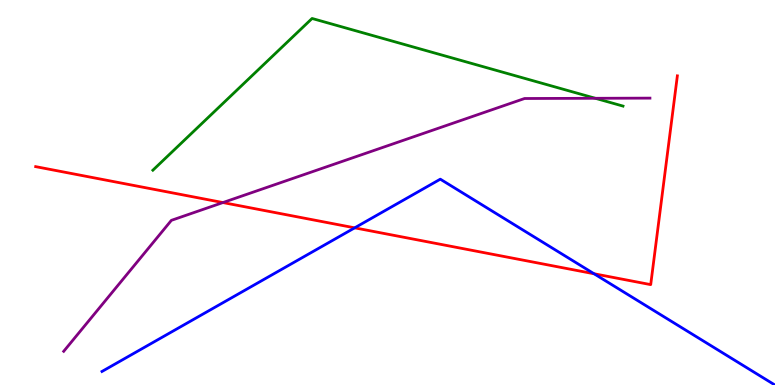[{'lines': ['blue', 'red'], 'intersections': [{'x': 4.58, 'y': 4.08}, {'x': 7.67, 'y': 2.89}]}, {'lines': ['green', 'red'], 'intersections': []}, {'lines': ['purple', 'red'], 'intersections': [{'x': 2.88, 'y': 4.74}]}, {'lines': ['blue', 'green'], 'intersections': []}, {'lines': ['blue', 'purple'], 'intersections': []}, {'lines': ['green', 'purple'], 'intersections': [{'x': 7.68, 'y': 7.45}]}]